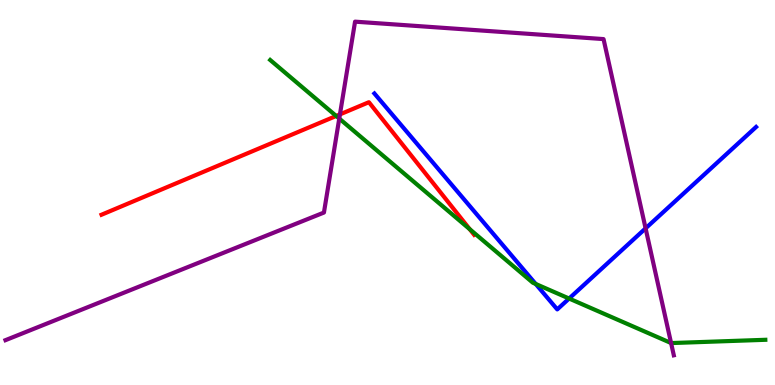[{'lines': ['blue', 'red'], 'intersections': []}, {'lines': ['green', 'red'], 'intersections': [{'x': 4.34, 'y': 6.99}, {'x': 6.06, 'y': 4.05}]}, {'lines': ['purple', 'red'], 'intersections': [{'x': 4.39, 'y': 7.03}]}, {'lines': ['blue', 'green'], 'intersections': [{'x': 6.91, 'y': 2.62}, {'x': 7.34, 'y': 2.25}]}, {'lines': ['blue', 'purple'], 'intersections': [{'x': 8.33, 'y': 4.07}]}, {'lines': ['green', 'purple'], 'intersections': [{'x': 4.38, 'y': 6.92}, {'x': 8.66, 'y': 1.09}]}]